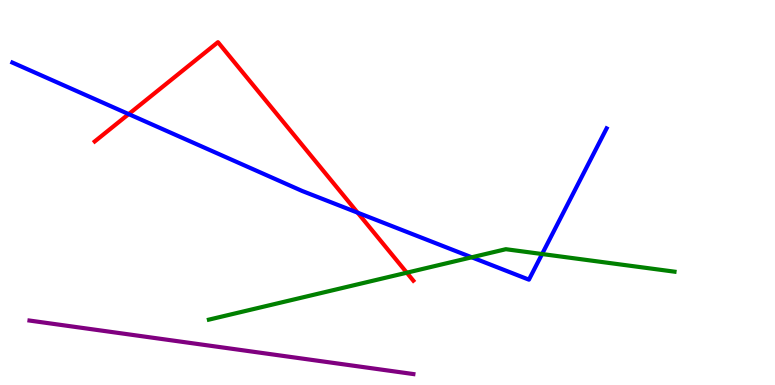[{'lines': ['blue', 'red'], 'intersections': [{'x': 1.66, 'y': 7.04}, {'x': 4.61, 'y': 4.48}]}, {'lines': ['green', 'red'], 'intersections': [{'x': 5.25, 'y': 2.92}]}, {'lines': ['purple', 'red'], 'intersections': []}, {'lines': ['blue', 'green'], 'intersections': [{'x': 6.09, 'y': 3.32}, {'x': 6.99, 'y': 3.4}]}, {'lines': ['blue', 'purple'], 'intersections': []}, {'lines': ['green', 'purple'], 'intersections': []}]